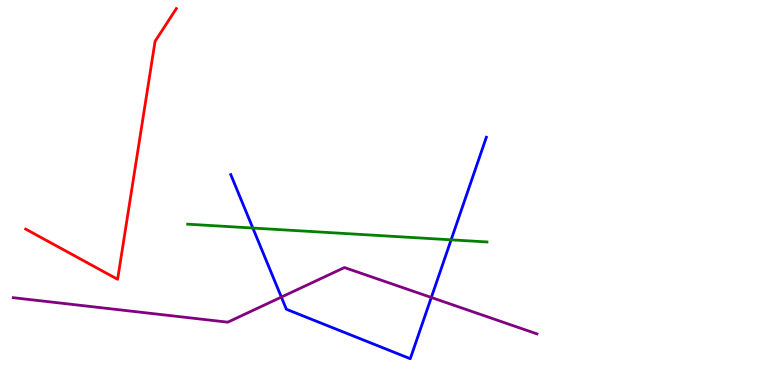[{'lines': ['blue', 'red'], 'intersections': []}, {'lines': ['green', 'red'], 'intersections': []}, {'lines': ['purple', 'red'], 'intersections': []}, {'lines': ['blue', 'green'], 'intersections': [{'x': 3.26, 'y': 4.08}, {'x': 5.82, 'y': 3.77}]}, {'lines': ['blue', 'purple'], 'intersections': [{'x': 3.63, 'y': 2.28}, {'x': 5.57, 'y': 2.27}]}, {'lines': ['green', 'purple'], 'intersections': []}]